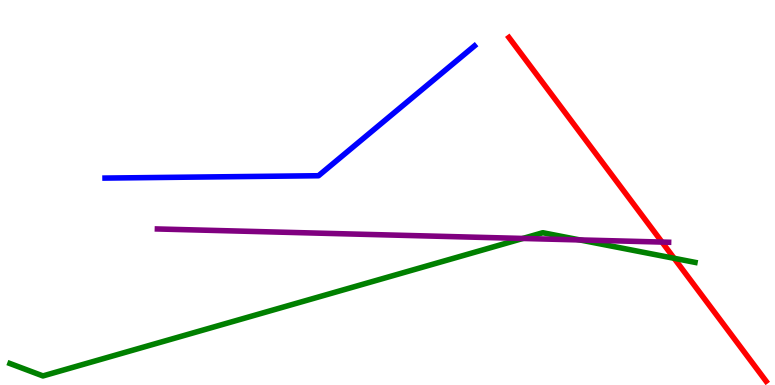[{'lines': ['blue', 'red'], 'intersections': []}, {'lines': ['green', 'red'], 'intersections': [{'x': 8.7, 'y': 3.29}]}, {'lines': ['purple', 'red'], 'intersections': [{'x': 8.54, 'y': 3.71}]}, {'lines': ['blue', 'green'], 'intersections': []}, {'lines': ['blue', 'purple'], 'intersections': []}, {'lines': ['green', 'purple'], 'intersections': [{'x': 6.75, 'y': 3.81}, {'x': 7.48, 'y': 3.77}]}]